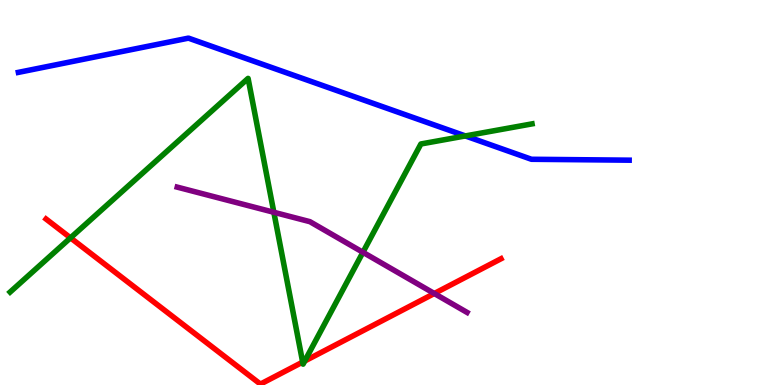[{'lines': ['blue', 'red'], 'intersections': []}, {'lines': ['green', 'red'], 'intersections': [{'x': 0.91, 'y': 3.82}, {'x': 3.91, 'y': 0.595}, {'x': 3.93, 'y': 0.623}]}, {'lines': ['purple', 'red'], 'intersections': [{'x': 5.6, 'y': 2.38}]}, {'lines': ['blue', 'green'], 'intersections': [{'x': 6.0, 'y': 6.47}]}, {'lines': ['blue', 'purple'], 'intersections': []}, {'lines': ['green', 'purple'], 'intersections': [{'x': 3.53, 'y': 4.49}, {'x': 4.68, 'y': 3.45}]}]